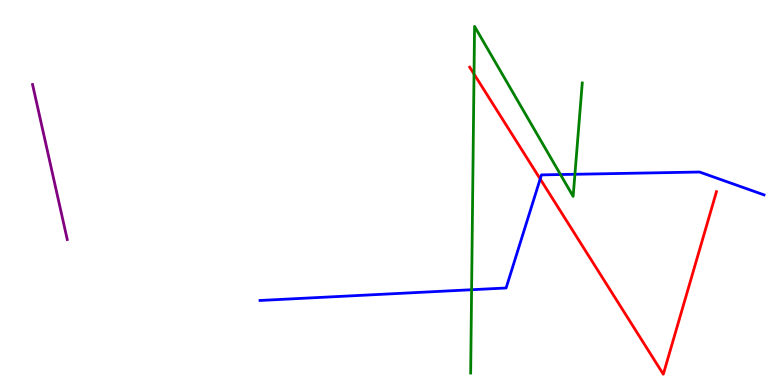[{'lines': ['blue', 'red'], 'intersections': [{'x': 6.97, 'y': 5.35}]}, {'lines': ['green', 'red'], 'intersections': [{'x': 6.12, 'y': 8.08}]}, {'lines': ['purple', 'red'], 'intersections': []}, {'lines': ['blue', 'green'], 'intersections': [{'x': 6.09, 'y': 2.47}, {'x': 7.23, 'y': 5.47}, {'x': 7.42, 'y': 5.47}]}, {'lines': ['blue', 'purple'], 'intersections': []}, {'lines': ['green', 'purple'], 'intersections': []}]